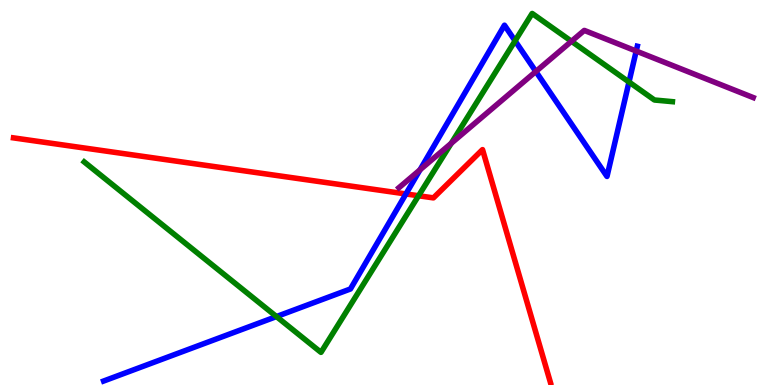[{'lines': ['blue', 'red'], 'intersections': [{'x': 5.24, 'y': 4.96}]}, {'lines': ['green', 'red'], 'intersections': [{'x': 5.4, 'y': 4.92}]}, {'lines': ['purple', 'red'], 'intersections': []}, {'lines': ['blue', 'green'], 'intersections': [{'x': 3.57, 'y': 1.78}, {'x': 6.65, 'y': 8.94}, {'x': 8.12, 'y': 7.87}]}, {'lines': ['blue', 'purple'], 'intersections': [{'x': 5.42, 'y': 5.59}, {'x': 6.91, 'y': 8.14}, {'x': 8.21, 'y': 8.67}]}, {'lines': ['green', 'purple'], 'intersections': [{'x': 5.82, 'y': 6.28}, {'x': 7.37, 'y': 8.93}]}]